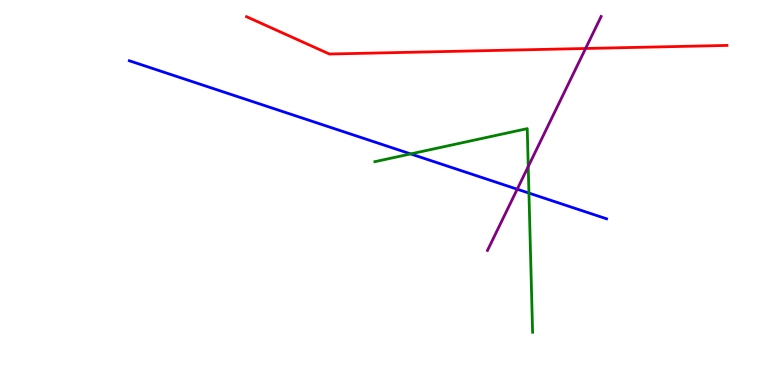[{'lines': ['blue', 'red'], 'intersections': []}, {'lines': ['green', 'red'], 'intersections': []}, {'lines': ['purple', 'red'], 'intersections': [{'x': 7.56, 'y': 8.74}]}, {'lines': ['blue', 'green'], 'intersections': [{'x': 5.3, 'y': 6.0}, {'x': 6.82, 'y': 4.98}]}, {'lines': ['blue', 'purple'], 'intersections': [{'x': 6.67, 'y': 5.09}]}, {'lines': ['green', 'purple'], 'intersections': [{'x': 6.82, 'y': 5.67}]}]